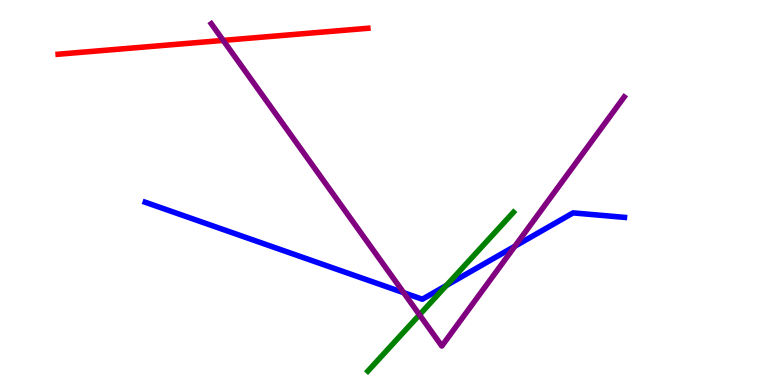[{'lines': ['blue', 'red'], 'intersections': []}, {'lines': ['green', 'red'], 'intersections': []}, {'lines': ['purple', 'red'], 'intersections': [{'x': 2.88, 'y': 8.95}]}, {'lines': ['blue', 'green'], 'intersections': [{'x': 5.76, 'y': 2.59}]}, {'lines': ['blue', 'purple'], 'intersections': [{'x': 5.21, 'y': 2.4}, {'x': 6.64, 'y': 3.6}]}, {'lines': ['green', 'purple'], 'intersections': [{'x': 5.41, 'y': 1.82}]}]